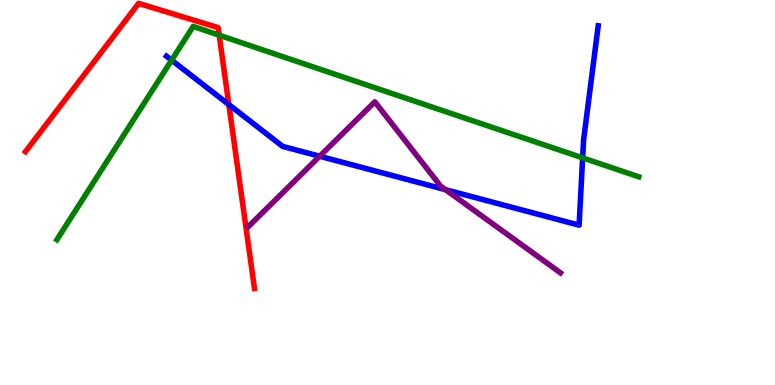[{'lines': ['blue', 'red'], 'intersections': [{'x': 2.95, 'y': 7.28}]}, {'lines': ['green', 'red'], 'intersections': [{'x': 2.83, 'y': 9.09}]}, {'lines': ['purple', 'red'], 'intersections': []}, {'lines': ['blue', 'green'], 'intersections': [{'x': 2.21, 'y': 8.44}, {'x': 7.52, 'y': 5.9}]}, {'lines': ['blue', 'purple'], 'intersections': [{'x': 4.13, 'y': 5.94}, {'x': 5.75, 'y': 5.07}]}, {'lines': ['green', 'purple'], 'intersections': []}]